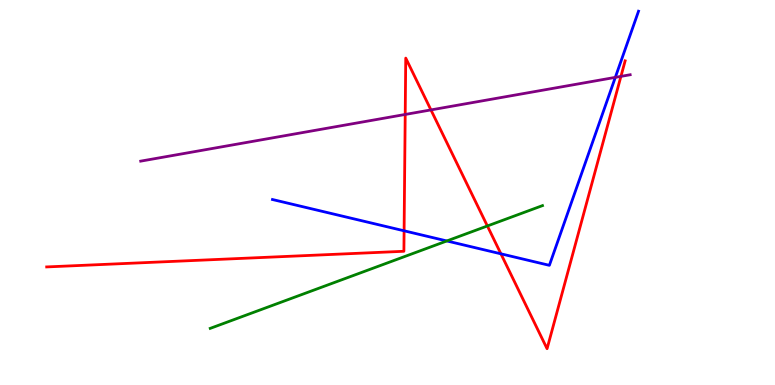[{'lines': ['blue', 'red'], 'intersections': [{'x': 5.21, 'y': 4.01}, {'x': 6.46, 'y': 3.41}]}, {'lines': ['green', 'red'], 'intersections': [{'x': 6.29, 'y': 4.13}]}, {'lines': ['purple', 'red'], 'intersections': [{'x': 5.23, 'y': 7.03}, {'x': 5.56, 'y': 7.15}, {'x': 8.01, 'y': 8.02}]}, {'lines': ['blue', 'green'], 'intersections': [{'x': 5.77, 'y': 3.74}]}, {'lines': ['blue', 'purple'], 'intersections': [{'x': 7.94, 'y': 7.99}]}, {'lines': ['green', 'purple'], 'intersections': []}]